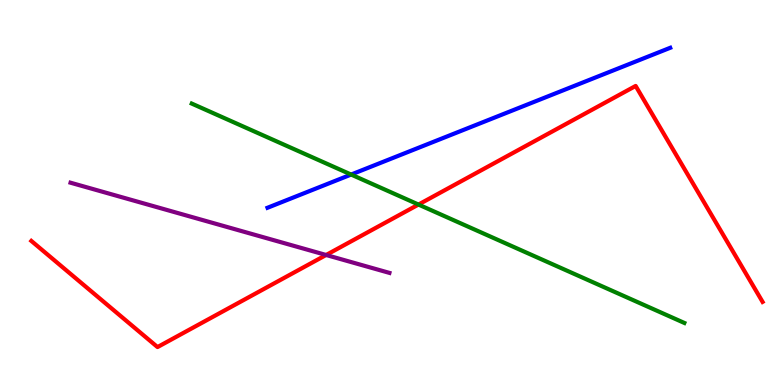[{'lines': ['blue', 'red'], 'intersections': []}, {'lines': ['green', 'red'], 'intersections': [{'x': 5.4, 'y': 4.69}]}, {'lines': ['purple', 'red'], 'intersections': [{'x': 4.21, 'y': 3.38}]}, {'lines': ['blue', 'green'], 'intersections': [{'x': 4.53, 'y': 5.47}]}, {'lines': ['blue', 'purple'], 'intersections': []}, {'lines': ['green', 'purple'], 'intersections': []}]